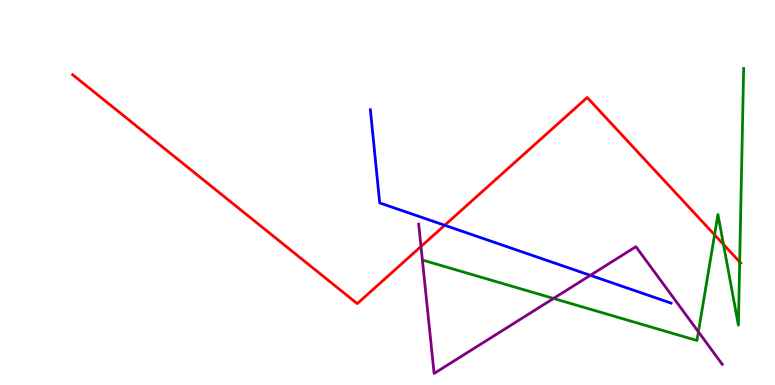[{'lines': ['blue', 'red'], 'intersections': [{'x': 5.74, 'y': 4.15}]}, {'lines': ['green', 'red'], 'intersections': [{'x': 9.22, 'y': 3.9}, {'x': 9.34, 'y': 3.65}, {'x': 9.54, 'y': 3.2}]}, {'lines': ['purple', 'red'], 'intersections': [{'x': 5.43, 'y': 3.6}]}, {'lines': ['blue', 'green'], 'intersections': []}, {'lines': ['blue', 'purple'], 'intersections': [{'x': 7.62, 'y': 2.85}]}, {'lines': ['green', 'purple'], 'intersections': [{'x': 7.14, 'y': 2.25}, {'x': 9.01, 'y': 1.38}]}]